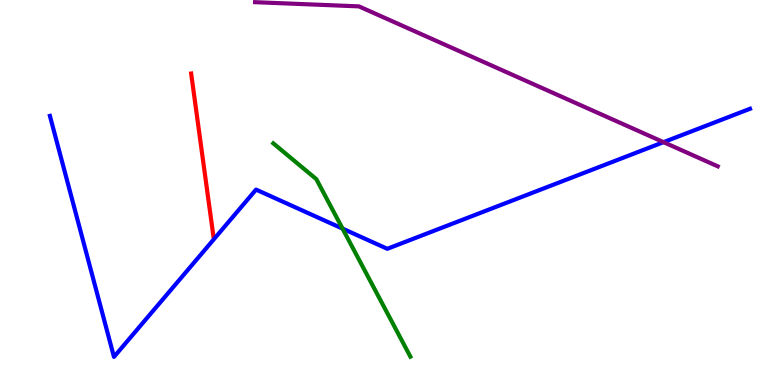[{'lines': ['blue', 'red'], 'intersections': []}, {'lines': ['green', 'red'], 'intersections': []}, {'lines': ['purple', 'red'], 'intersections': []}, {'lines': ['blue', 'green'], 'intersections': [{'x': 4.42, 'y': 4.06}]}, {'lines': ['blue', 'purple'], 'intersections': [{'x': 8.56, 'y': 6.31}]}, {'lines': ['green', 'purple'], 'intersections': []}]